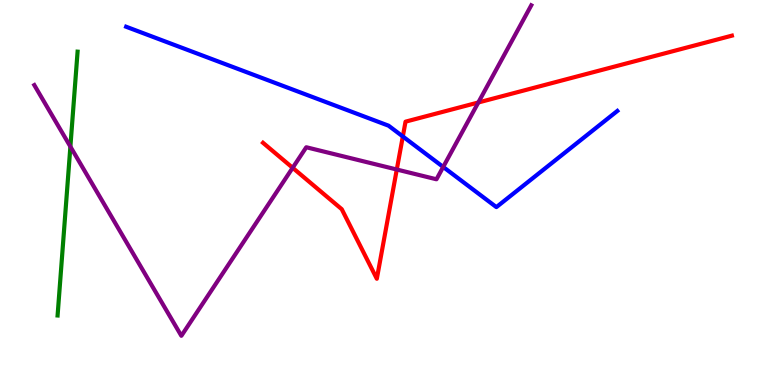[{'lines': ['blue', 'red'], 'intersections': [{'x': 5.2, 'y': 6.46}]}, {'lines': ['green', 'red'], 'intersections': []}, {'lines': ['purple', 'red'], 'intersections': [{'x': 3.78, 'y': 5.64}, {'x': 5.12, 'y': 5.6}, {'x': 6.17, 'y': 7.34}]}, {'lines': ['blue', 'green'], 'intersections': []}, {'lines': ['blue', 'purple'], 'intersections': [{'x': 5.72, 'y': 5.66}]}, {'lines': ['green', 'purple'], 'intersections': [{'x': 0.908, 'y': 6.19}]}]